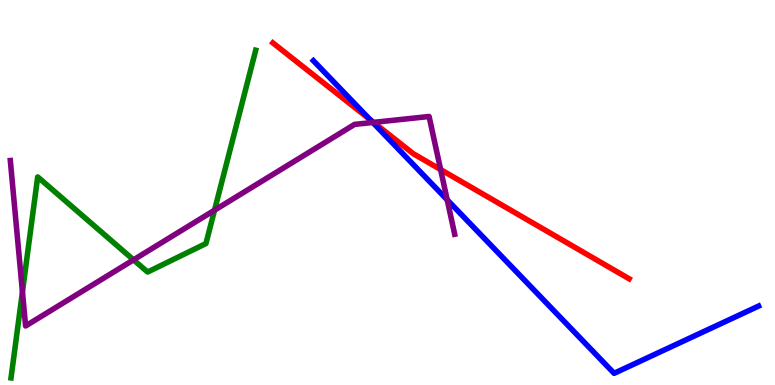[{'lines': ['blue', 'red'], 'intersections': [{'x': 4.77, 'y': 6.9}]}, {'lines': ['green', 'red'], 'intersections': []}, {'lines': ['purple', 'red'], 'intersections': [{'x': 4.82, 'y': 6.82}, {'x': 5.69, 'y': 5.6}]}, {'lines': ['blue', 'green'], 'intersections': []}, {'lines': ['blue', 'purple'], 'intersections': [{'x': 4.81, 'y': 6.82}, {'x': 5.77, 'y': 4.81}]}, {'lines': ['green', 'purple'], 'intersections': [{'x': 0.29, 'y': 2.42}, {'x': 1.72, 'y': 3.25}, {'x': 2.77, 'y': 4.54}]}]